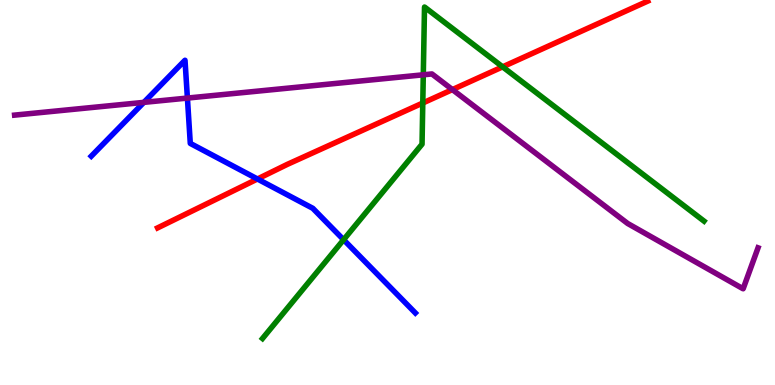[{'lines': ['blue', 'red'], 'intersections': [{'x': 3.32, 'y': 5.35}]}, {'lines': ['green', 'red'], 'intersections': [{'x': 5.46, 'y': 7.32}, {'x': 6.49, 'y': 8.26}]}, {'lines': ['purple', 'red'], 'intersections': [{'x': 5.84, 'y': 7.67}]}, {'lines': ['blue', 'green'], 'intersections': [{'x': 4.43, 'y': 3.77}]}, {'lines': ['blue', 'purple'], 'intersections': [{'x': 1.86, 'y': 7.34}, {'x': 2.42, 'y': 7.45}]}, {'lines': ['green', 'purple'], 'intersections': [{'x': 5.46, 'y': 8.06}]}]